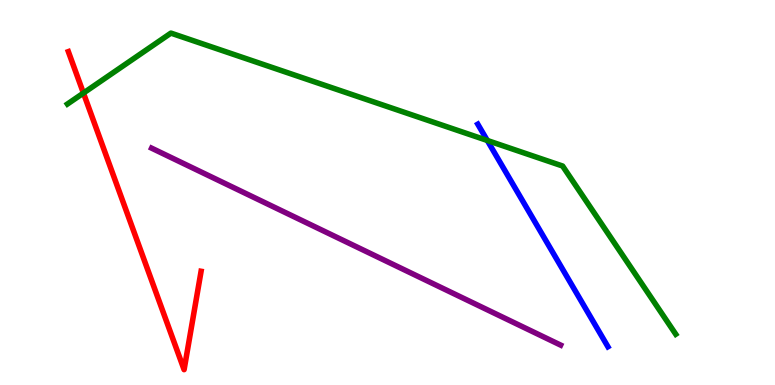[{'lines': ['blue', 'red'], 'intersections': []}, {'lines': ['green', 'red'], 'intersections': [{'x': 1.08, 'y': 7.58}]}, {'lines': ['purple', 'red'], 'intersections': []}, {'lines': ['blue', 'green'], 'intersections': [{'x': 6.29, 'y': 6.35}]}, {'lines': ['blue', 'purple'], 'intersections': []}, {'lines': ['green', 'purple'], 'intersections': []}]